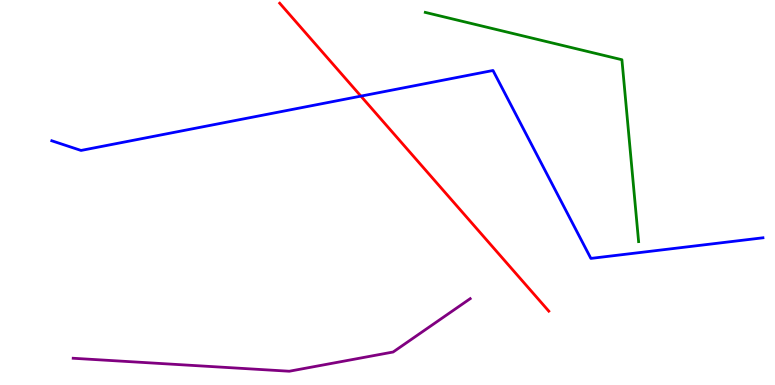[{'lines': ['blue', 'red'], 'intersections': [{'x': 4.66, 'y': 7.5}]}, {'lines': ['green', 'red'], 'intersections': []}, {'lines': ['purple', 'red'], 'intersections': []}, {'lines': ['blue', 'green'], 'intersections': []}, {'lines': ['blue', 'purple'], 'intersections': []}, {'lines': ['green', 'purple'], 'intersections': []}]